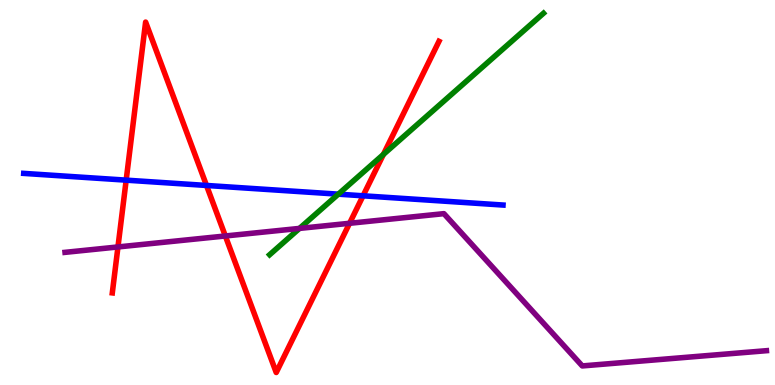[{'lines': ['blue', 'red'], 'intersections': [{'x': 1.63, 'y': 5.32}, {'x': 2.66, 'y': 5.18}, {'x': 4.68, 'y': 4.91}]}, {'lines': ['green', 'red'], 'intersections': [{'x': 4.95, 'y': 5.99}]}, {'lines': ['purple', 'red'], 'intersections': [{'x': 1.52, 'y': 3.59}, {'x': 2.91, 'y': 3.87}, {'x': 4.51, 'y': 4.2}]}, {'lines': ['blue', 'green'], 'intersections': [{'x': 4.37, 'y': 4.96}]}, {'lines': ['blue', 'purple'], 'intersections': []}, {'lines': ['green', 'purple'], 'intersections': [{'x': 3.86, 'y': 4.07}]}]